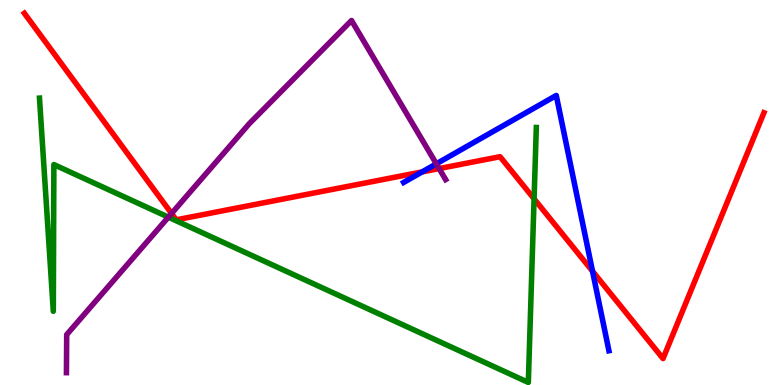[{'lines': ['blue', 'red'], 'intersections': [{'x': 5.45, 'y': 5.54}, {'x': 7.65, 'y': 2.96}]}, {'lines': ['green', 'red'], 'intersections': [{'x': 6.89, 'y': 4.84}]}, {'lines': ['purple', 'red'], 'intersections': [{'x': 2.21, 'y': 4.46}, {'x': 5.67, 'y': 5.62}]}, {'lines': ['blue', 'green'], 'intersections': []}, {'lines': ['blue', 'purple'], 'intersections': [{'x': 5.63, 'y': 5.75}]}, {'lines': ['green', 'purple'], 'intersections': [{'x': 2.17, 'y': 4.36}]}]